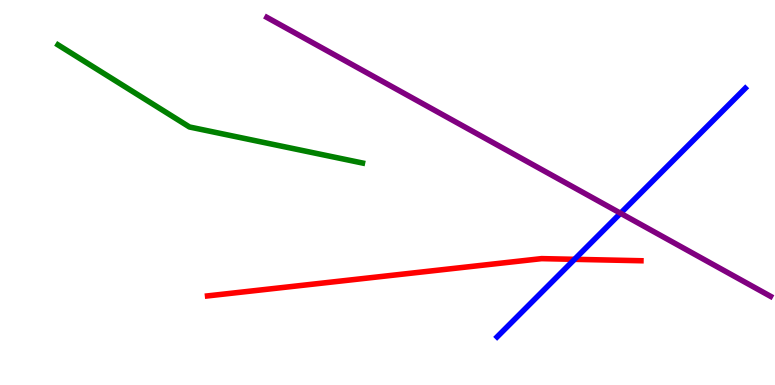[{'lines': ['blue', 'red'], 'intersections': [{'x': 7.41, 'y': 3.26}]}, {'lines': ['green', 'red'], 'intersections': []}, {'lines': ['purple', 'red'], 'intersections': []}, {'lines': ['blue', 'green'], 'intersections': []}, {'lines': ['blue', 'purple'], 'intersections': [{'x': 8.01, 'y': 4.46}]}, {'lines': ['green', 'purple'], 'intersections': []}]